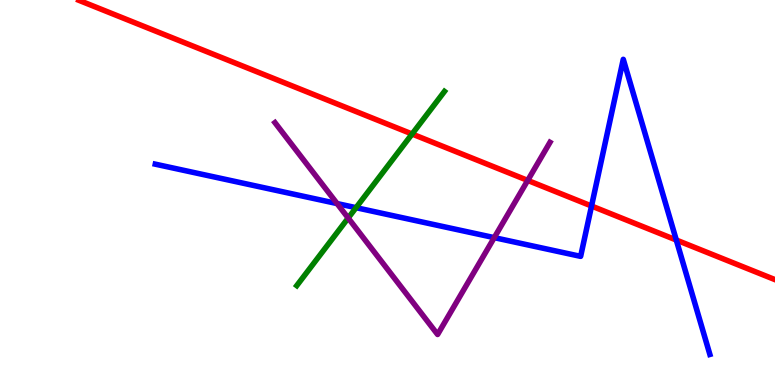[{'lines': ['blue', 'red'], 'intersections': [{'x': 7.63, 'y': 4.65}, {'x': 8.73, 'y': 3.77}]}, {'lines': ['green', 'red'], 'intersections': [{'x': 5.32, 'y': 6.52}]}, {'lines': ['purple', 'red'], 'intersections': [{'x': 6.81, 'y': 5.31}]}, {'lines': ['blue', 'green'], 'intersections': [{'x': 4.59, 'y': 4.61}]}, {'lines': ['blue', 'purple'], 'intersections': [{'x': 4.35, 'y': 4.71}, {'x': 6.38, 'y': 3.83}]}, {'lines': ['green', 'purple'], 'intersections': [{'x': 4.49, 'y': 4.34}]}]